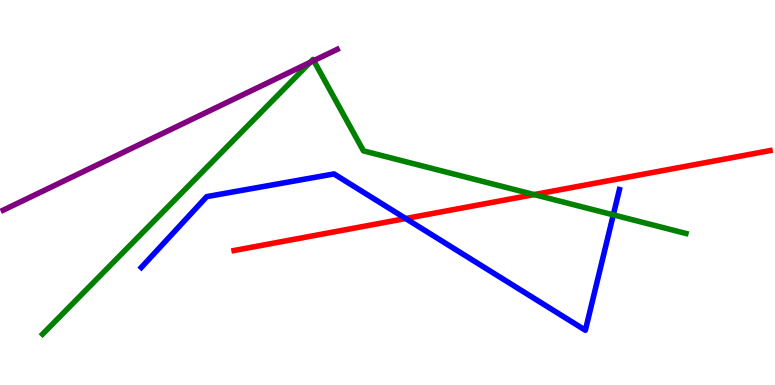[{'lines': ['blue', 'red'], 'intersections': [{'x': 5.23, 'y': 4.32}]}, {'lines': ['green', 'red'], 'intersections': [{'x': 6.89, 'y': 4.95}]}, {'lines': ['purple', 'red'], 'intersections': []}, {'lines': ['blue', 'green'], 'intersections': [{'x': 7.91, 'y': 4.42}]}, {'lines': ['blue', 'purple'], 'intersections': []}, {'lines': ['green', 'purple'], 'intersections': [{'x': 4.0, 'y': 8.38}, {'x': 4.05, 'y': 8.42}]}]